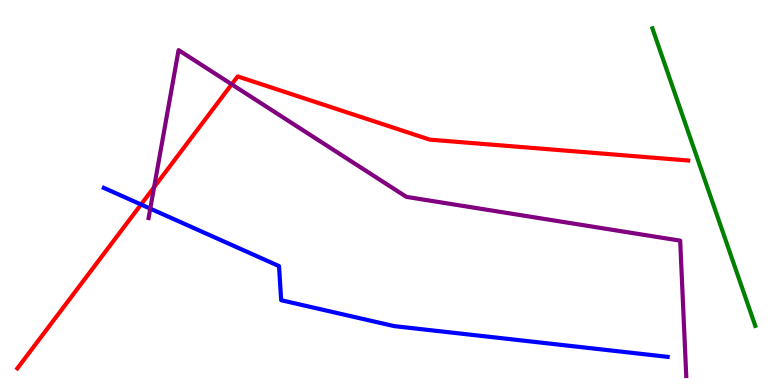[{'lines': ['blue', 'red'], 'intersections': [{'x': 1.82, 'y': 4.69}]}, {'lines': ['green', 'red'], 'intersections': []}, {'lines': ['purple', 'red'], 'intersections': [{'x': 1.99, 'y': 5.14}, {'x': 2.99, 'y': 7.81}]}, {'lines': ['blue', 'green'], 'intersections': []}, {'lines': ['blue', 'purple'], 'intersections': [{'x': 1.94, 'y': 4.58}]}, {'lines': ['green', 'purple'], 'intersections': []}]